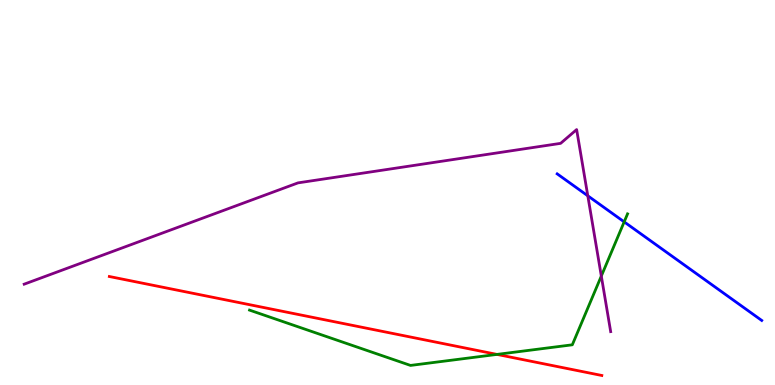[{'lines': ['blue', 'red'], 'intersections': []}, {'lines': ['green', 'red'], 'intersections': [{'x': 6.41, 'y': 0.795}]}, {'lines': ['purple', 'red'], 'intersections': []}, {'lines': ['blue', 'green'], 'intersections': [{'x': 8.05, 'y': 4.24}]}, {'lines': ['blue', 'purple'], 'intersections': [{'x': 7.58, 'y': 4.91}]}, {'lines': ['green', 'purple'], 'intersections': [{'x': 7.76, 'y': 2.83}]}]